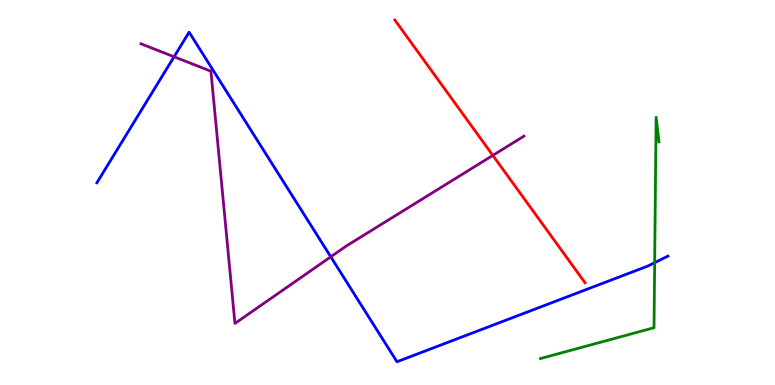[{'lines': ['blue', 'red'], 'intersections': []}, {'lines': ['green', 'red'], 'intersections': []}, {'lines': ['purple', 'red'], 'intersections': [{'x': 6.36, 'y': 5.96}]}, {'lines': ['blue', 'green'], 'intersections': [{'x': 8.45, 'y': 3.18}]}, {'lines': ['blue', 'purple'], 'intersections': [{'x': 2.25, 'y': 8.53}, {'x': 4.27, 'y': 3.33}]}, {'lines': ['green', 'purple'], 'intersections': []}]